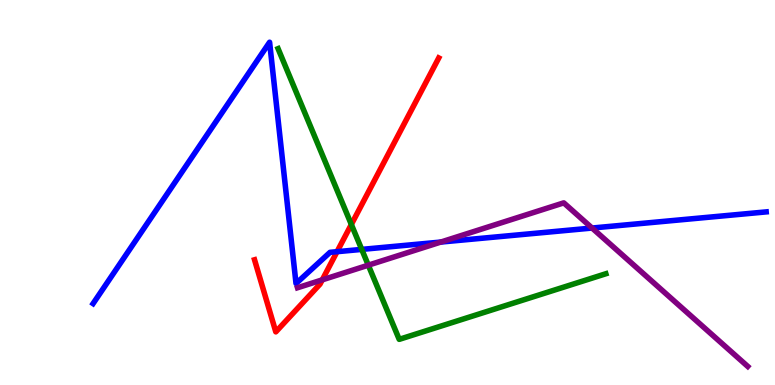[{'lines': ['blue', 'red'], 'intersections': [{'x': 4.35, 'y': 3.46}]}, {'lines': ['green', 'red'], 'intersections': [{'x': 4.53, 'y': 4.17}]}, {'lines': ['purple', 'red'], 'intersections': [{'x': 4.16, 'y': 2.73}]}, {'lines': ['blue', 'green'], 'intersections': [{'x': 4.67, 'y': 3.52}]}, {'lines': ['blue', 'purple'], 'intersections': [{'x': 5.69, 'y': 3.71}, {'x': 7.64, 'y': 4.08}]}, {'lines': ['green', 'purple'], 'intersections': [{'x': 4.75, 'y': 3.11}]}]